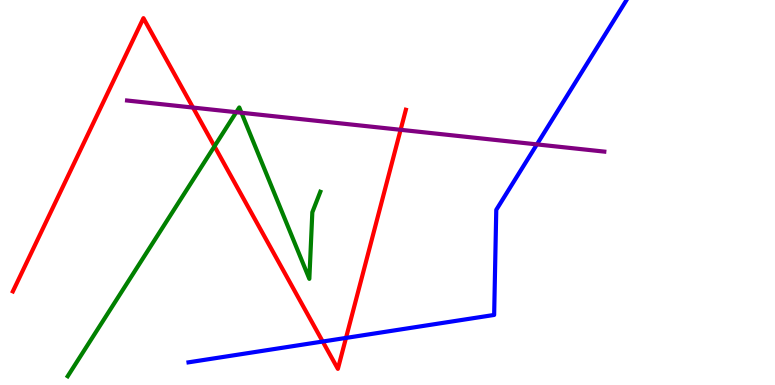[{'lines': ['blue', 'red'], 'intersections': [{'x': 4.16, 'y': 1.13}, {'x': 4.46, 'y': 1.22}]}, {'lines': ['green', 'red'], 'intersections': [{'x': 2.77, 'y': 6.2}]}, {'lines': ['purple', 'red'], 'intersections': [{'x': 2.49, 'y': 7.21}, {'x': 5.17, 'y': 6.63}]}, {'lines': ['blue', 'green'], 'intersections': []}, {'lines': ['blue', 'purple'], 'intersections': [{'x': 6.93, 'y': 6.25}]}, {'lines': ['green', 'purple'], 'intersections': [{'x': 3.05, 'y': 7.09}, {'x': 3.12, 'y': 7.07}]}]